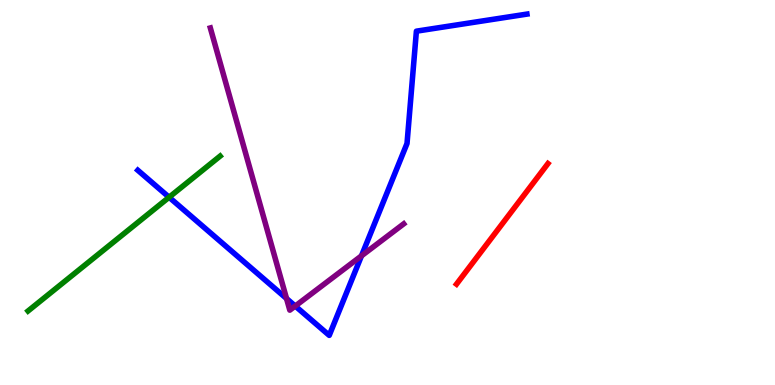[{'lines': ['blue', 'red'], 'intersections': []}, {'lines': ['green', 'red'], 'intersections': []}, {'lines': ['purple', 'red'], 'intersections': []}, {'lines': ['blue', 'green'], 'intersections': [{'x': 2.18, 'y': 4.88}]}, {'lines': ['blue', 'purple'], 'intersections': [{'x': 3.7, 'y': 2.25}, {'x': 3.81, 'y': 2.05}, {'x': 4.66, 'y': 3.35}]}, {'lines': ['green', 'purple'], 'intersections': []}]